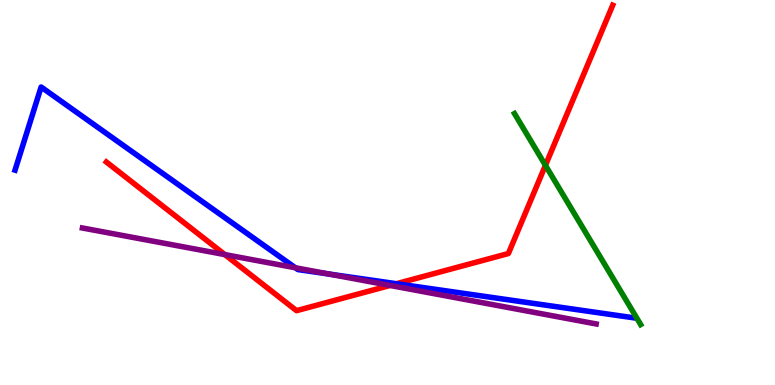[{'lines': ['blue', 'red'], 'intersections': [{'x': 5.12, 'y': 2.63}]}, {'lines': ['green', 'red'], 'intersections': [{'x': 7.04, 'y': 5.71}]}, {'lines': ['purple', 'red'], 'intersections': [{'x': 2.9, 'y': 3.39}, {'x': 5.03, 'y': 2.59}]}, {'lines': ['blue', 'green'], 'intersections': []}, {'lines': ['blue', 'purple'], 'intersections': [{'x': 3.81, 'y': 3.05}, {'x': 4.24, 'y': 2.88}]}, {'lines': ['green', 'purple'], 'intersections': []}]